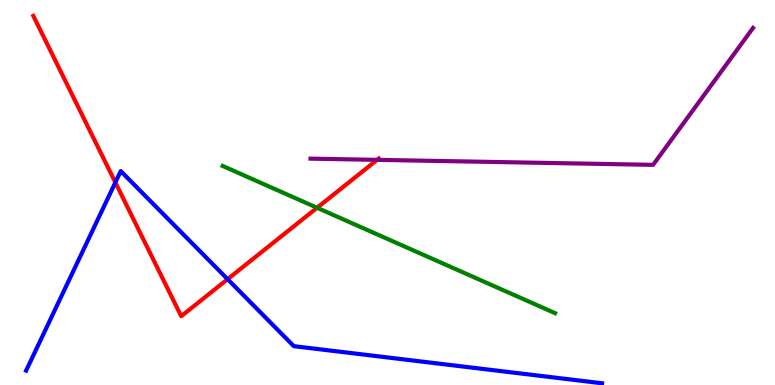[{'lines': ['blue', 'red'], 'intersections': [{'x': 1.49, 'y': 5.26}, {'x': 2.94, 'y': 2.75}]}, {'lines': ['green', 'red'], 'intersections': [{'x': 4.09, 'y': 4.6}]}, {'lines': ['purple', 'red'], 'intersections': [{'x': 4.87, 'y': 5.85}]}, {'lines': ['blue', 'green'], 'intersections': []}, {'lines': ['blue', 'purple'], 'intersections': []}, {'lines': ['green', 'purple'], 'intersections': []}]